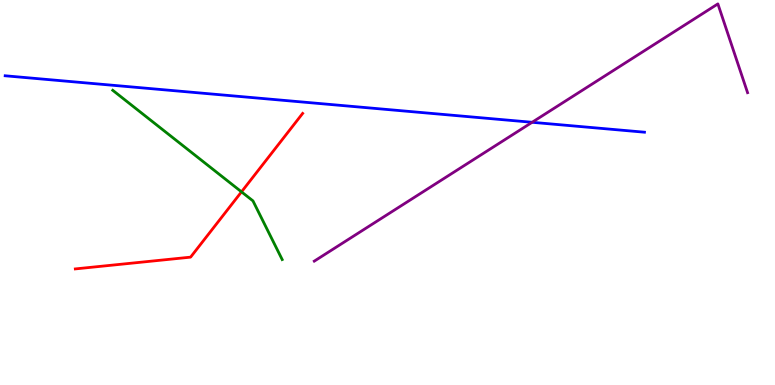[{'lines': ['blue', 'red'], 'intersections': []}, {'lines': ['green', 'red'], 'intersections': [{'x': 3.12, 'y': 5.02}]}, {'lines': ['purple', 'red'], 'intersections': []}, {'lines': ['blue', 'green'], 'intersections': []}, {'lines': ['blue', 'purple'], 'intersections': [{'x': 6.87, 'y': 6.82}]}, {'lines': ['green', 'purple'], 'intersections': []}]